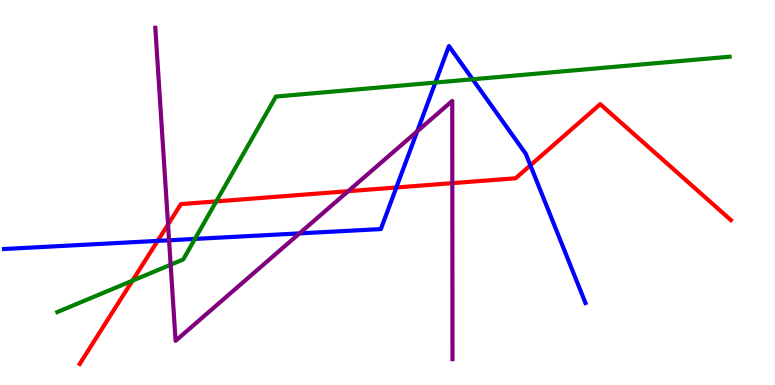[{'lines': ['blue', 'red'], 'intersections': [{'x': 2.03, 'y': 3.74}, {'x': 5.11, 'y': 5.13}, {'x': 6.84, 'y': 5.71}]}, {'lines': ['green', 'red'], 'intersections': [{'x': 1.71, 'y': 2.71}, {'x': 2.79, 'y': 4.77}]}, {'lines': ['purple', 'red'], 'intersections': [{'x': 2.17, 'y': 4.17}, {'x': 4.49, 'y': 5.03}, {'x': 5.84, 'y': 5.24}]}, {'lines': ['blue', 'green'], 'intersections': [{'x': 2.52, 'y': 3.79}, {'x': 5.62, 'y': 7.86}, {'x': 6.1, 'y': 7.94}]}, {'lines': ['blue', 'purple'], 'intersections': [{'x': 2.18, 'y': 3.76}, {'x': 3.86, 'y': 3.94}, {'x': 5.38, 'y': 6.59}]}, {'lines': ['green', 'purple'], 'intersections': [{'x': 2.2, 'y': 3.12}]}]